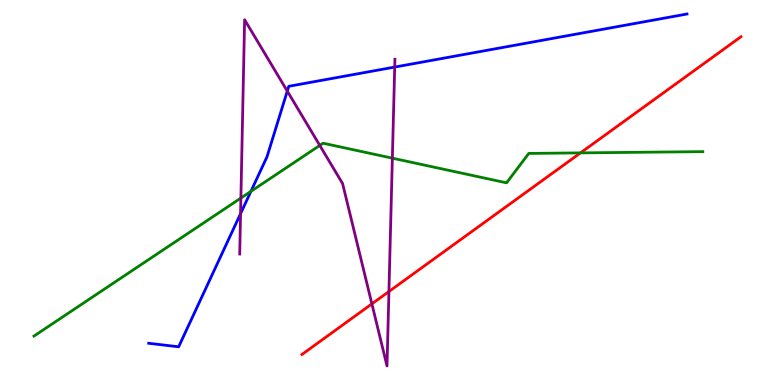[{'lines': ['blue', 'red'], 'intersections': []}, {'lines': ['green', 'red'], 'intersections': [{'x': 7.49, 'y': 6.03}]}, {'lines': ['purple', 'red'], 'intersections': [{'x': 4.8, 'y': 2.11}, {'x': 5.02, 'y': 2.43}]}, {'lines': ['blue', 'green'], 'intersections': [{'x': 3.24, 'y': 5.03}]}, {'lines': ['blue', 'purple'], 'intersections': [{'x': 3.1, 'y': 4.45}, {'x': 3.71, 'y': 7.63}, {'x': 5.09, 'y': 8.26}]}, {'lines': ['green', 'purple'], 'intersections': [{'x': 3.11, 'y': 4.86}, {'x': 4.13, 'y': 6.22}, {'x': 5.06, 'y': 5.89}]}]